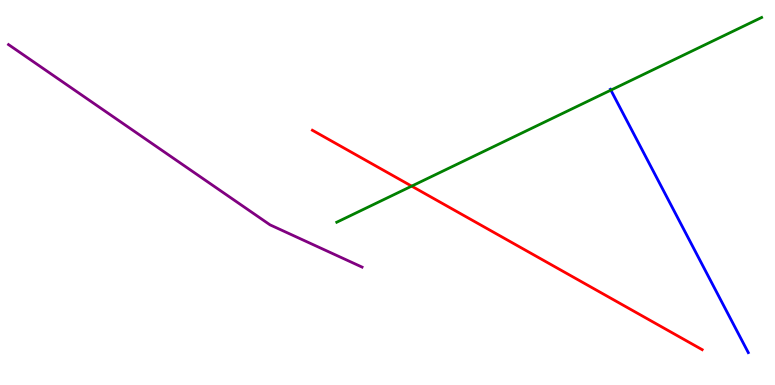[{'lines': ['blue', 'red'], 'intersections': []}, {'lines': ['green', 'red'], 'intersections': [{'x': 5.31, 'y': 5.17}]}, {'lines': ['purple', 'red'], 'intersections': []}, {'lines': ['blue', 'green'], 'intersections': [{'x': 7.88, 'y': 7.66}]}, {'lines': ['blue', 'purple'], 'intersections': []}, {'lines': ['green', 'purple'], 'intersections': []}]